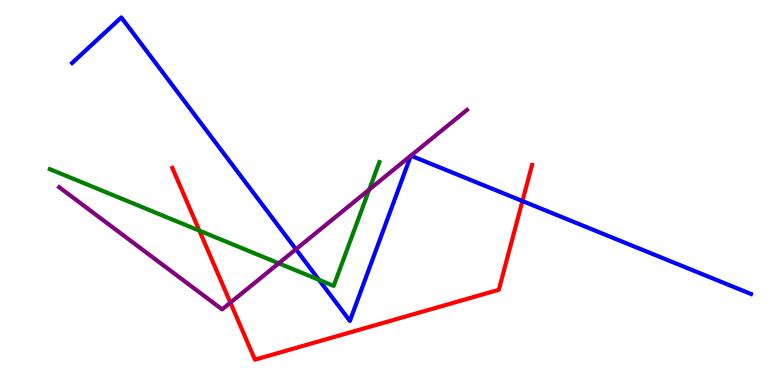[{'lines': ['blue', 'red'], 'intersections': [{'x': 6.74, 'y': 4.78}]}, {'lines': ['green', 'red'], 'intersections': [{'x': 2.57, 'y': 4.01}]}, {'lines': ['purple', 'red'], 'intersections': [{'x': 2.97, 'y': 2.14}]}, {'lines': ['blue', 'green'], 'intersections': [{'x': 4.12, 'y': 2.73}]}, {'lines': ['blue', 'purple'], 'intersections': [{'x': 3.82, 'y': 3.53}]}, {'lines': ['green', 'purple'], 'intersections': [{'x': 3.6, 'y': 3.16}, {'x': 4.76, 'y': 5.08}]}]